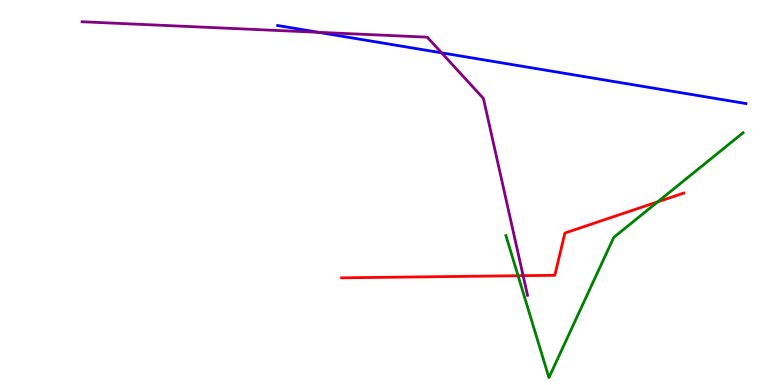[{'lines': ['blue', 'red'], 'intersections': []}, {'lines': ['green', 'red'], 'intersections': [{'x': 6.68, 'y': 2.84}, {'x': 8.49, 'y': 4.76}]}, {'lines': ['purple', 'red'], 'intersections': [{'x': 6.75, 'y': 2.84}]}, {'lines': ['blue', 'green'], 'intersections': []}, {'lines': ['blue', 'purple'], 'intersections': [{'x': 4.11, 'y': 9.16}, {'x': 5.7, 'y': 8.63}]}, {'lines': ['green', 'purple'], 'intersections': []}]